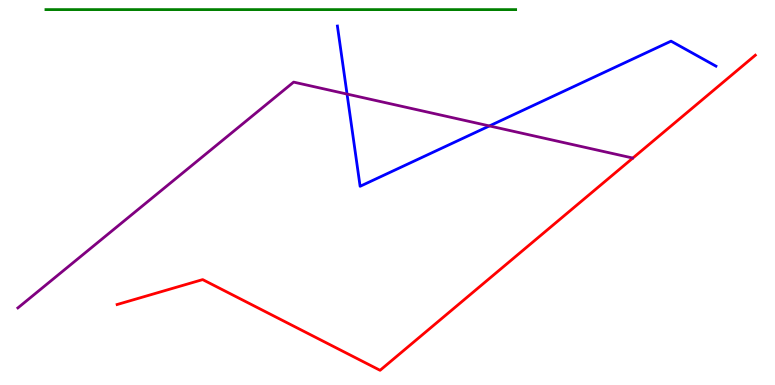[{'lines': ['blue', 'red'], 'intersections': []}, {'lines': ['green', 'red'], 'intersections': []}, {'lines': ['purple', 'red'], 'intersections': []}, {'lines': ['blue', 'green'], 'intersections': []}, {'lines': ['blue', 'purple'], 'intersections': [{'x': 4.48, 'y': 7.56}, {'x': 6.31, 'y': 6.73}]}, {'lines': ['green', 'purple'], 'intersections': []}]